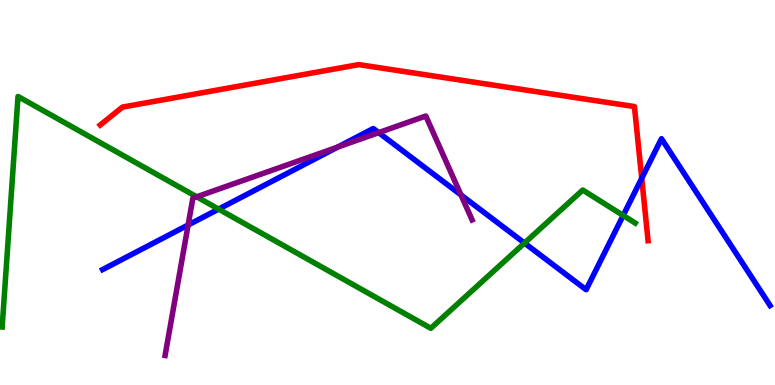[{'lines': ['blue', 'red'], 'intersections': [{'x': 8.28, 'y': 5.37}]}, {'lines': ['green', 'red'], 'intersections': []}, {'lines': ['purple', 'red'], 'intersections': []}, {'lines': ['blue', 'green'], 'intersections': [{'x': 2.82, 'y': 4.57}, {'x': 6.77, 'y': 3.69}, {'x': 8.04, 'y': 4.4}]}, {'lines': ['blue', 'purple'], 'intersections': [{'x': 2.43, 'y': 4.16}, {'x': 4.36, 'y': 6.18}, {'x': 4.89, 'y': 6.56}, {'x': 5.95, 'y': 4.94}]}, {'lines': ['green', 'purple'], 'intersections': [{'x': 2.54, 'y': 4.89}]}]